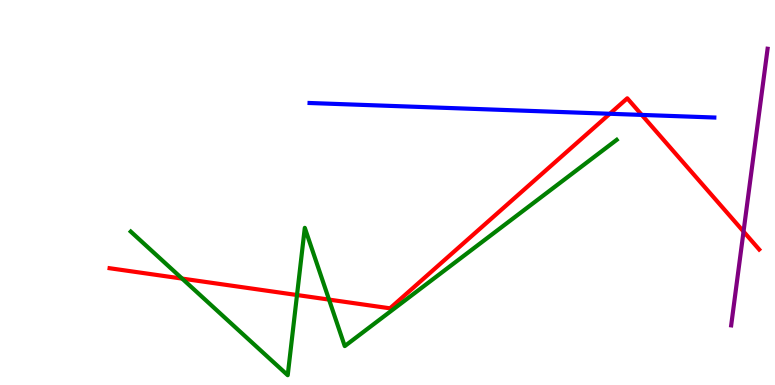[{'lines': ['blue', 'red'], 'intersections': [{'x': 7.87, 'y': 7.05}, {'x': 8.28, 'y': 7.02}]}, {'lines': ['green', 'red'], 'intersections': [{'x': 2.35, 'y': 2.76}, {'x': 3.83, 'y': 2.34}, {'x': 4.25, 'y': 2.22}]}, {'lines': ['purple', 'red'], 'intersections': [{'x': 9.59, 'y': 3.99}]}, {'lines': ['blue', 'green'], 'intersections': []}, {'lines': ['blue', 'purple'], 'intersections': []}, {'lines': ['green', 'purple'], 'intersections': []}]